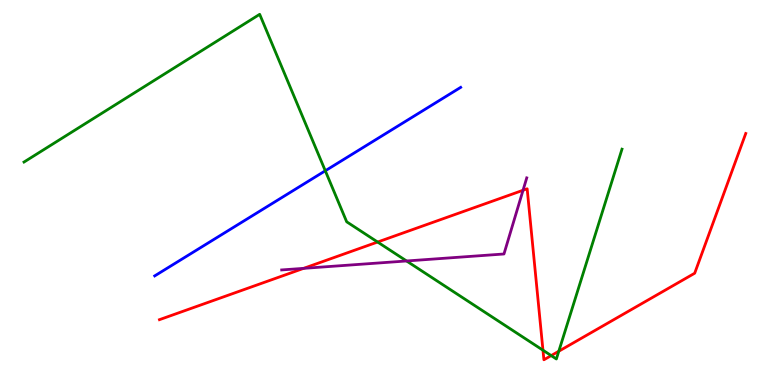[{'lines': ['blue', 'red'], 'intersections': []}, {'lines': ['green', 'red'], 'intersections': [{'x': 4.87, 'y': 3.71}, {'x': 7.01, 'y': 0.904}, {'x': 7.11, 'y': 0.764}, {'x': 7.21, 'y': 0.877}]}, {'lines': ['purple', 'red'], 'intersections': [{'x': 3.92, 'y': 3.03}, {'x': 6.75, 'y': 5.06}]}, {'lines': ['blue', 'green'], 'intersections': [{'x': 4.2, 'y': 5.56}]}, {'lines': ['blue', 'purple'], 'intersections': []}, {'lines': ['green', 'purple'], 'intersections': [{'x': 5.25, 'y': 3.22}]}]